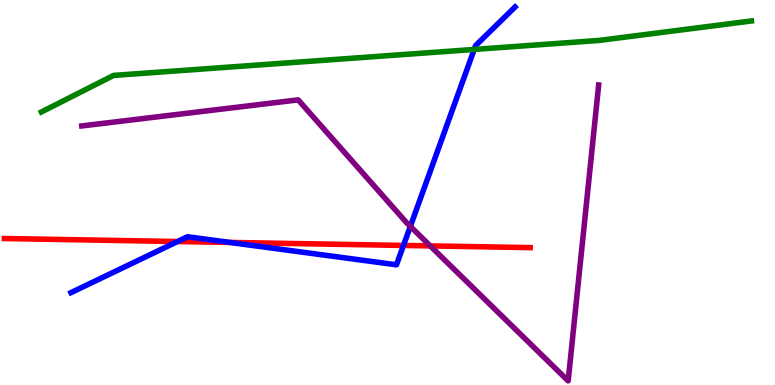[{'lines': ['blue', 'red'], 'intersections': [{'x': 2.29, 'y': 3.73}, {'x': 2.97, 'y': 3.7}, {'x': 5.21, 'y': 3.63}]}, {'lines': ['green', 'red'], 'intersections': []}, {'lines': ['purple', 'red'], 'intersections': [{'x': 5.55, 'y': 3.61}]}, {'lines': ['blue', 'green'], 'intersections': [{'x': 6.12, 'y': 8.72}]}, {'lines': ['blue', 'purple'], 'intersections': [{'x': 5.29, 'y': 4.12}]}, {'lines': ['green', 'purple'], 'intersections': []}]